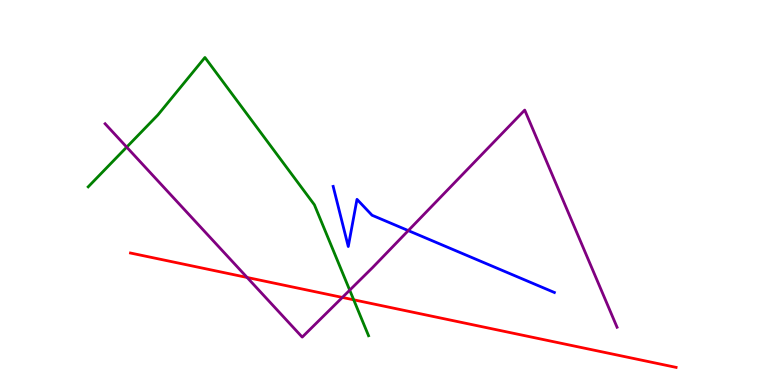[{'lines': ['blue', 'red'], 'intersections': []}, {'lines': ['green', 'red'], 'intersections': [{'x': 4.56, 'y': 2.21}]}, {'lines': ['purple', 'red'], 'intersections': [{'x': 3.19, 'y': 2.79}, {'x': 4.42, 'y': 2.27}]}, {'lines': ['blue', 'green'], 'intersections': []}, {'lines': ['blue', 'purple'], 'intersections': [{'x': 5.27, 'y': 4.01}]}, {'lines': ['green', 'purple'], 'intersections': [{'x': 1.63, 'y': 6.18}, {'x': 4.51, 'y': 2.46}]}]